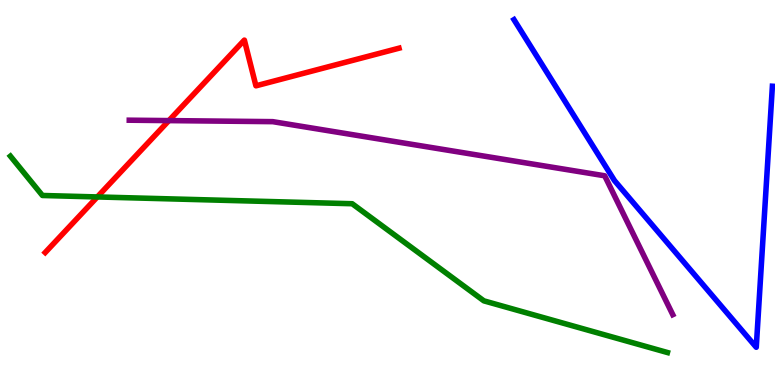[{'lines': ['blue', 'red'], 'intersections': []}, {'lines': ['green', 'red'], 'intersections': [{'x': 1.26, 'y': 4.88}]}, {'lines': ['purple', 'red'], 'intersections': [{'x': 2.18, 'y': 6.87}]}, {'lines': ['blue', 'green'], 'intersections': []}, {'lines': ['blue', 'purple'], 'intersections': []}, {'lines': ['green', 'purple'], 'intersections': []}]